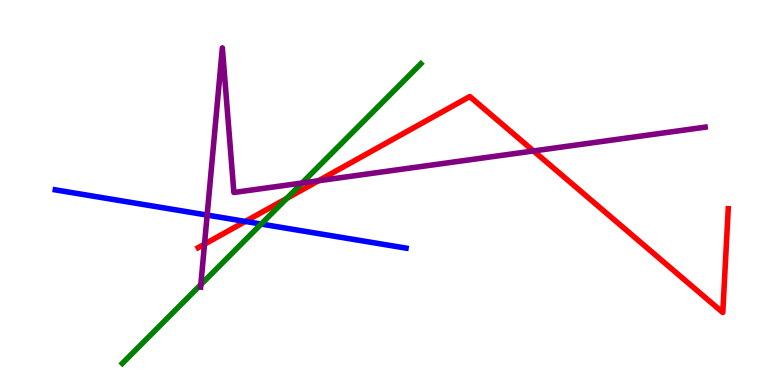[{'lines': ['blue', 'red'], 'intersections': [{'x': 3.17, 'y': 4.25}]}, {'lines': ['green', 'red'], 'intersections': [{'x': 3.7, 'y': 4.85}]}, {'lines': ['purple', 'red'], 'intersections': [{'x': 2.64, 'y': 3.66}, {'x': 4.11, 'y': 5.3}, {'x': 6.88, 'y': 6.08}]}, {'lines': ['blue', 'green'], 'intersections': [{'x': 3.37, 'y': 4.18}]}, {'lines': ['blue', 'purple'], 'intersections': [{'x': 2.67, 'y': 4.41}]}, {'lines': ['green', 'purple'], 'intersections': [{'x': 2.59, 'y': 2.61}, {'x': 3.9, 'y': 5.25}]}]